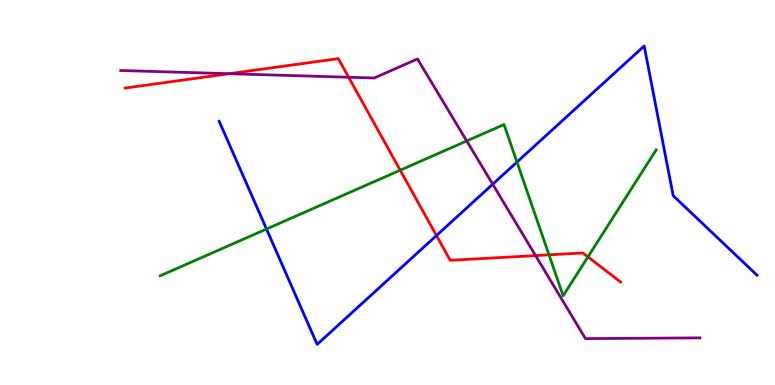[{'lines': ['blue', 'red'], 'intersections': [{'x': 5.63, 'y': 3.88}]}, {'lines': ['green', 'red'], 'intersections': [{'x': 5.16, 'y': 5.58}, {'x': 7.08, 'y': 3.38}, {'x': 7.59, 'y': 3.33}]}, {'lines': ['purple', 'red'], 'intersections': [{'x': 2.96, 'y': 8.09}, {'x': 4.5, 'y': 7.99}, {'x': 6.91, 'y': 3.36}]}, {'lines': ['blue', 'green'], 'intersections': [{'x': 3.44, 'y': 4.05}, {'x': 6.67, 'y': 5.79}]}, {'lines': ['blue', 'purple'], 'intersections': [{'x': 6.36, 'y': 5.22}]}, {'lines': ['green', 'purple'], 'intersections': [{'x': 6.02, 'y': 6.34}]}]